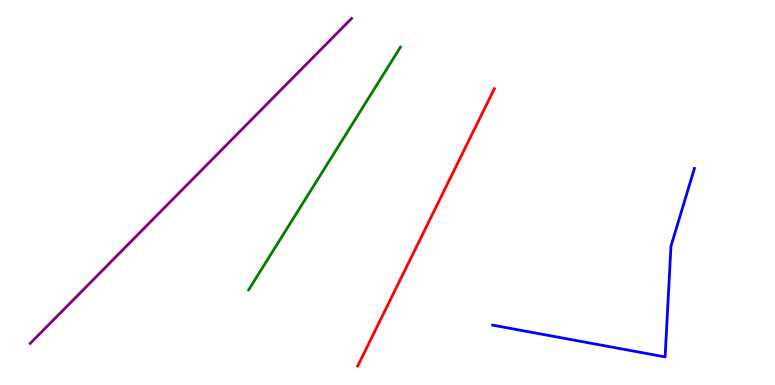[{'lines': ['blue', 'red'], 'intersections': []}, {'lines': ['green', 'red'], 'intersections': []}, {'lines': ['purple', 'red'], 'intersections': []}, {'lines': ['blue', 'green'], 'intersections': []}, {'lines': ['blue', 'purple'], 'intersections': []}, {'lines': ['green', 'purple'], 'intersections': []}]